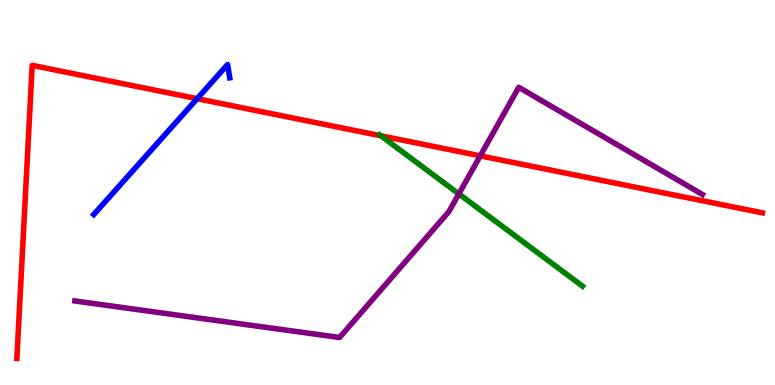[{'lines': ['blue', 'red'], 'intersections': [{'x': 2.54, 'y': 7.44}]}, {'lines': ['green', 'red'], 'intersections': [{'x': 4.91, 'y': 6.47}]}, {'lines': ['purple', 'red'], 'intersections': [{'x': 6.2, 'y': 5.95}]}, {'lines': ['blue', 'green'], 'intersections': []}, {'lines': ['blue', 'purple'], 'intersections': []}, {'lines': ['green', 'purple'], 'intersections': [{'x': 5.92, 'y': 4.96}]}]